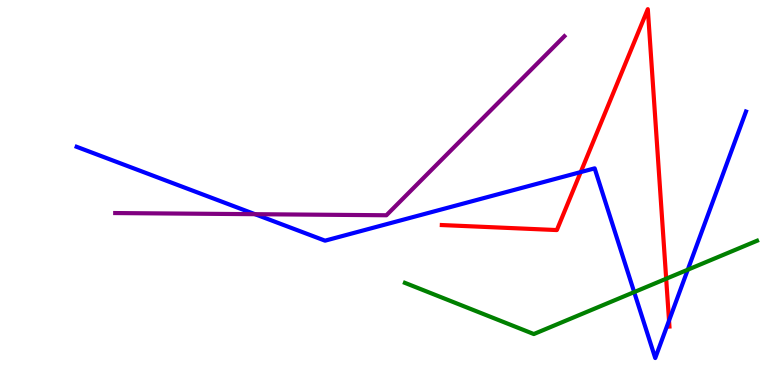[{'lines': ['blue', 'red'], 'intersections': [{'x': 7.49, 'y': 5.53}, {'x': 8.63, 'y': 1.67}]}, {'lines': ['green', 'red'], 'intersections': [{'x': 8.6, 'y': 2.76}]}, {'lines': ['purple', 'red'], 'intersections': []}, {'lines': ['blue', 'green'], 'intersections': [{'x': 8.18, 'y': 2.41}, {'x': 8.87, 'y': 2.99}]}, {'lines': ['blue', 'purple'], 'intersections': [{'x': 3.29, 'y': 4.44}]}, {'lines': ['green', 'purple'], 'intersections': []}]